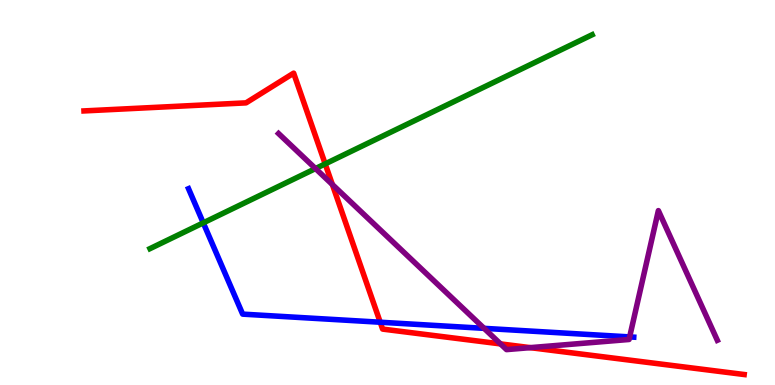[{'lines': ['blue', 'red'], 'intersections': [{'x': 4.91, 'y': 1.63}]}, {'lines': ['green', 'red'], 'intersections': [{'x': 4.2, 'y': 5.74}]}, {'lines': ['purple', 'red'], 'intersections': [{'x': 4.29, 'y': 5.21}, {'x': 6.46, 'y': 1.07}, {'x': 6.84, 'y': 0.97}]}, {'lines': ['blue', 'green'], 'intersections': [{'x': 2.62, 'y': 4.21}]}, {'lines': ['blue', 'purple'], 'intersections': [{'x': 6.25, 'y': 1.47}, {'x': 8.12, 'y': 1.25}]}, {'lines': ['green', 'purple'], 'intersections': [{'x': 4.07, 'y': 5.62}]}]